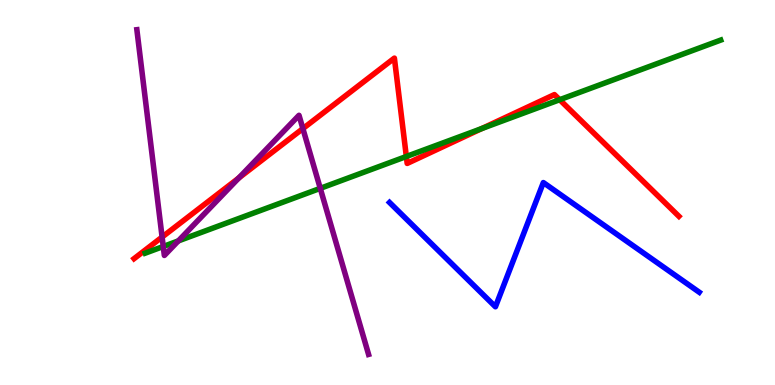[{'lines': ['blue', 'red'], 'intersections': []}, {'lines': ['green', 'red'], 'intersections': [{'x': 5.24, 'y': 5.94}, {'x': 6.22, 'y': 6.66}, {'x': 7.22, 'y': 7.41}]}, {'lines': ['purple', 'red'], 'intersections': [{'x': 2.09, 'y': 3.84}, {'x': 3.08, 'y': 5.38}, {'x': 3.91, 'y': 6.66}]}, {'lines': ['blue', 'green'], 'intersections': []}, {'lines': ['blue', 'purple'], 'intersections': []}, {'lines': ['green', 'purple'], 'intersections': [{'x': 2.11, 'y': 3.6}, {'x': 2.3, 'y': 3.74}, {'x': 4.13, 'y': 5.11}]}]